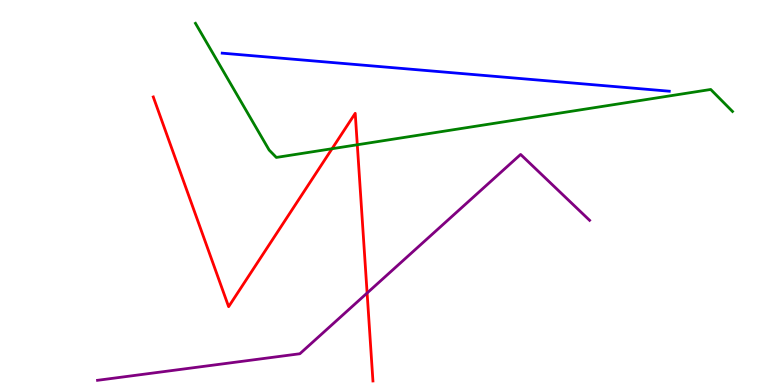[{'lines': ['blue', 'red'], 'intersections': []}, {'lines': ['green', 'red'], 'intersections': [{'x': 4.28, 'y': 6.14}, {'x': 4.61, 'y': 6.24}]}, {'lines': ['purple', 'red'], 'intersections': [{'x': 4.74, 'y': 2.39}]}, {'lines': ['blue', 'green'], 'intersections': []}, {'lines': ['blue', 'purple'], 'intersections': []}, {'lines': ['green', 'purple'], 'intersections': []}]